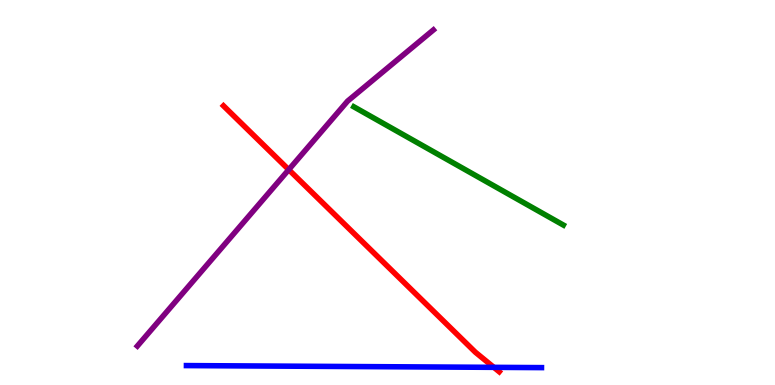[{'lines': ['blue', 'red'], 'intersections': [{'x': 6.37, 'y': 0.459}]}, {'lines': ['green', 'red'], 'intersections': []}, {'lines': ['purple', 'red'], 'intersections': [{'x': 3.73, 'y': 5.59}]}, {'lines': ['blue', 'green'], 'intersections': []}, {'lines': ['blue', 'purple'], 'intersections': []}, {'lines': ['green', 'purple'], 'intersections': []}]